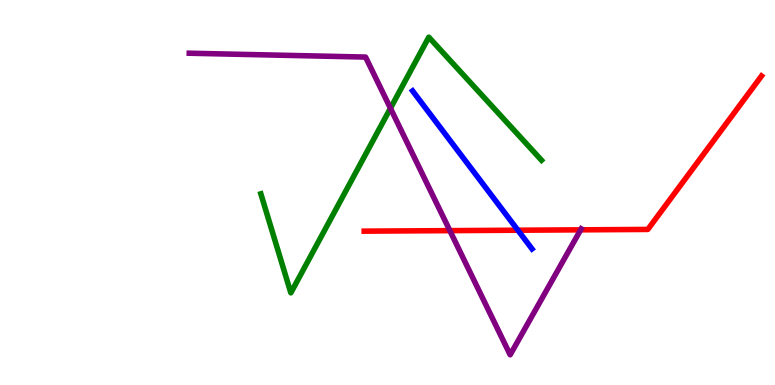[{'lines': ['blue', 'red'], 'intersections': [{'x': 6.68, 'y': 4.02}]}, {'lines': ['green', 'red'], 'intersections': []}, {'lines': ['purple', 'red'], 'intersections': [{'x': 5.8, 'y': 4.01}, {'x': 7.49, 'y': 4.03}]}, {'lines': ['blue', 'green'], 'intersections': []}, {'lines': ['blue', 'purple'], 'intersections': []}, {'lines': ['green', 'purple'], 'intersections': [{'x': 5.04, 'y': 7.19}]}]